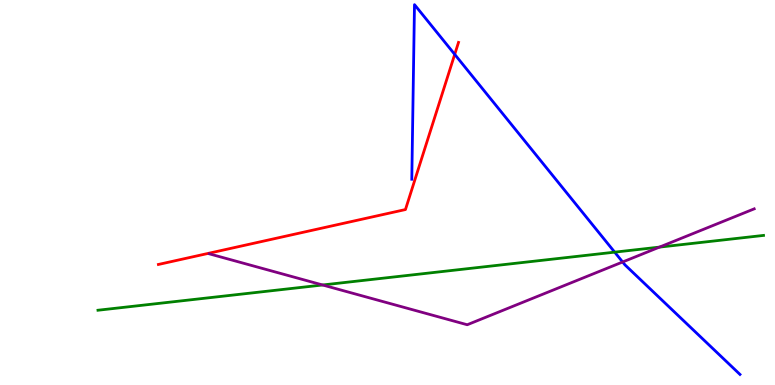[{'lines': ['blue', 'red'], 'intersections': [{'x': 5.87, 'y': 8.59}]}, {'lines': ['green', 'red'], 'intersections': []}, {'lines': ['purple', 'red'], 'intersections': []}, {'lines': ['blue', 'green'], 'intersections': [{'x': 7.93, 'y': 3.45}]}, {'lines': ['blue', 'purple'], 'intersections': [{'x': 8.03, 'y': 3.2}]}, {'lines': ['green', 'purple'], 'intersections': [{'x': 4.16, 'y': 2.6}, {'x': 8.51, 'y': 3.58}]}]